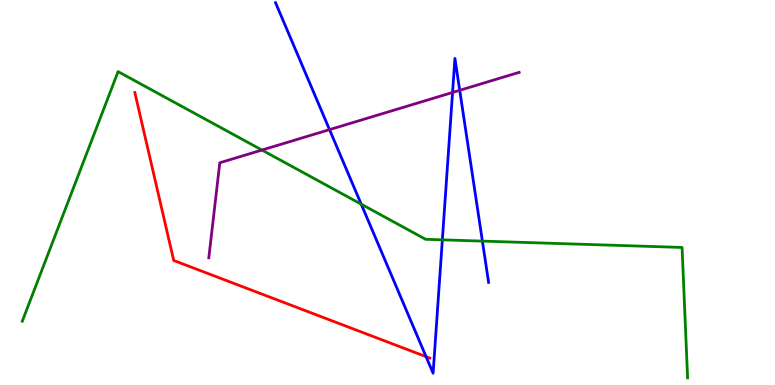[{'lines': ['blue', 'red'], 'intersections': [{'x': 5.5, 'y': 0.736}]}, {'lines': ['green', 'red'], 'intersections': []}, {'lines': ['purple', 'red'], 'intersections': []}, {'lines': ['blue', 'green'], 'intersections': [{'x': 4.66, 'y': 4.7}, {'x': 5.71, 'y': 3.77}, {'x': 6.22, 'y': 3.74}]}, {'lines': ['blue', 'purple'], 'intersections': [{'x': 4.25, 'y': 6.63}, {'x': 5.84, 'y': 7.6}, {'x': 5.93, 'y': 7.65}]}, {'lines': ['green', 'purple'], 'intersections': [{'x': 3.38, 'y': 6.1}]}]